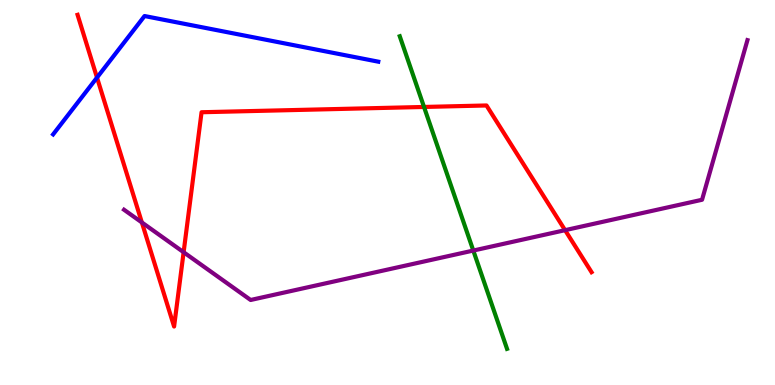[{'lines': ['blue', 'red'], 'intersections': [{'x': 1.25, 'y': 7.99}]}, {'lines': ['green', 'red'], 'intersections': [{'x': 5.47, 'y': 7.22}]}, {'lines': ['purple', 'red'], 'intersections': [{'x': 1.83, 'y': 4.22}, {'x': 2.37, 'y': 3.45}, {'x': 7.29, 'y': 4.02}]}, {'lines': ['blue', 'green'], 'intersections': []}, {'lines': ['blue', 'purple'], 'intersections': []}, {'lines': ['green', 'purple'], 'intersections': [{'x': 6.11, 'y': 3.49}]}]